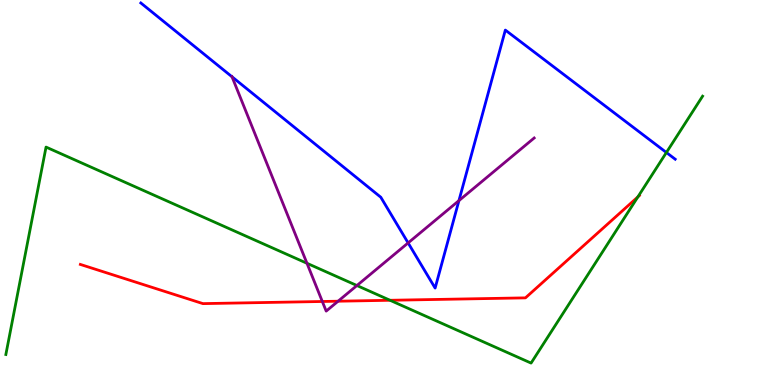[{'lines': ['blue', 'red'], 'intersections': []}, {'lines': ['green', 'red'], 'intersections': [{'x': 5.03, 'y': 2.2}, {'x': 8.23, 'y': 4.88}]}, {'lines': ['purple', 'red'], 'intersections': [{'x': 4.16, 'y': 2.17}, {'x': 4.36, 'y': 2.18}]}, {'lines': ['blue', 'green'], 'intersections': [{'x': 8.6, 'y': 6.04}]}, {'lines': ['blue', 'purple'], 'intersections': [{'x': 2.99, 'y': 8.01}, {'x': 5.27, 'y': 3.69}, {'x': 5.92, 'y': 4.79}]}, {'lines': ['green', 'purple'], 'intersections': [{'x': 3.96, 'y': 3.16}, {'x': 4.61, 'y': 2.58}]}]